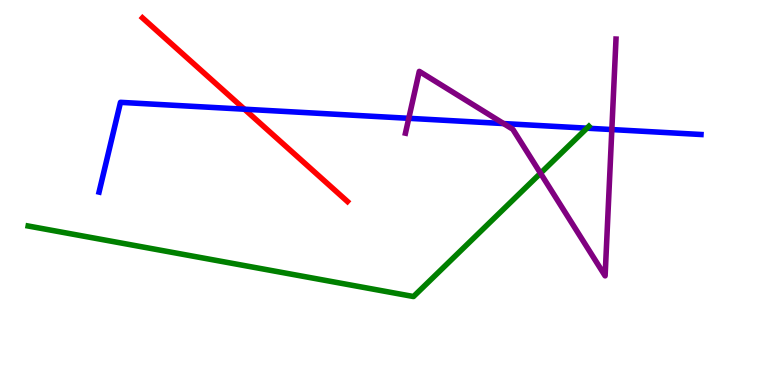[{'lines': ['blue', 'red'], 'intersections': [{'x': 3.15, 'y': 7.16}]}, {'lines': ['green', 'red'], 'intersections': []}, {'lines': ['purple', 'red'], 'intersections': []}, {'lines': ['blue', 'green'], 'intersections': [{'x': 7.57, 'y': 6.67}]}, {'lines': ['blue', 'purple'], 'intersections': [{'x': 5.27, 'y': 6.93}, {'x': 6.5, 'y': 6.79}, {'x': 7.89, 'y': 6.63}]}, {'lines': ['green', 'purple'], 'intersections': [{'x': 6.97, 'y': 5.5}]}]